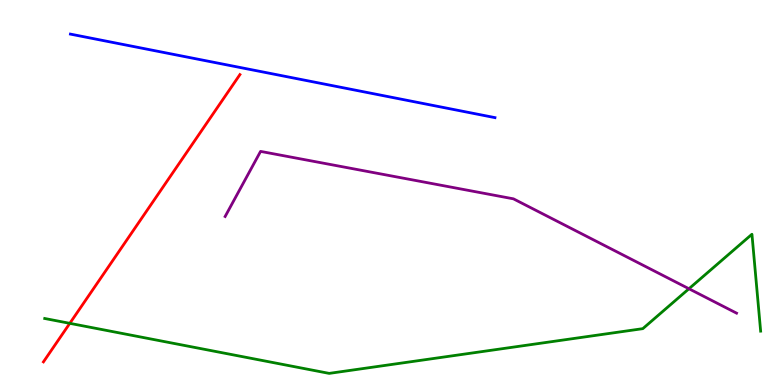[{'lines': ['blue', 'red'], 'intersections': []}, {'lines': ['green', 'red'], 'intersections': [{'x': 0.901, 'y': 1.6}]}, {'lines': ['purple', 'red'], 'intersections': []}, {'lines': ['blue', 'green'], 'intersections': []}, {'lines': ['blue', 'purple'], 'intersections': []}, {'lines': ['green', 'purple'], 'intersections': [{'x': 8.89, 'y': 2.5}]}]